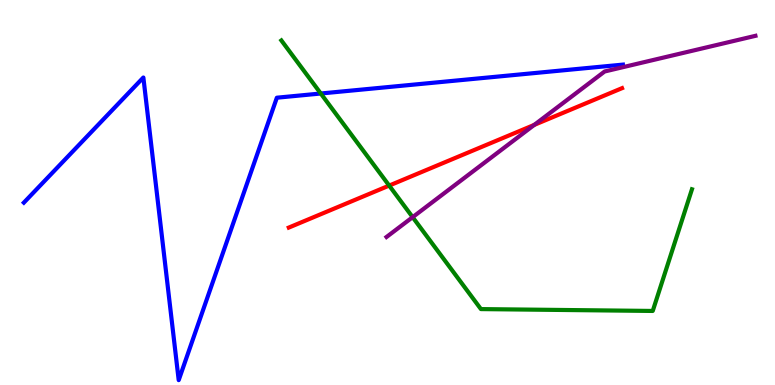[{'lines': ['blue', 'red'], 'intersections': []}, {'lines': ['green', 'red'], 'intersections': [{'x': 5.02, 'y': 5.18}]}, {'lines': ['purple', 'red'], 'intersections': [{'x': 6.89, 'y': 6.76}]}, {'lines': ['blue', 'green'], 'intersections': [{'x': 4.14, 'y': 7.57}]}, {'lines': ['blue', 'purple'], 'intersections': []}, {'lines': ['green', 'purple'], 'intersections': [{'x': 5.32, 'y': 4.36}]}]